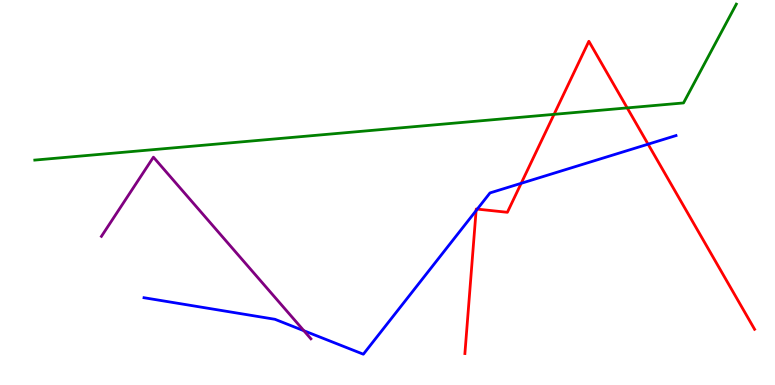[{'lines': ['blue', 'red'], 'intersections': [{'x': 6.14, 'y': 4.53}, {'x': 6.16, 'y': 4.57}, {'x': 6.73, 'y': 5.24}, {'x': 8.36, 'y': 6.26}]}, {'lines': ['green', 'red'], 'intersections': [{'x': 7.15, 'y': 7.03}, {'x': 8.09, 'y': 7.2}]}, {'lines': ['purple', 'red'], 'intersections': []}, {'lines': ['blue', 'green'], 'intersections': []}, {'lines': ['blue', 'purple'], 'intersections': [{'x': 3.92, 'y': 1.41}]}, {'lines': ['green', 'purple'], 'intersections': []}]